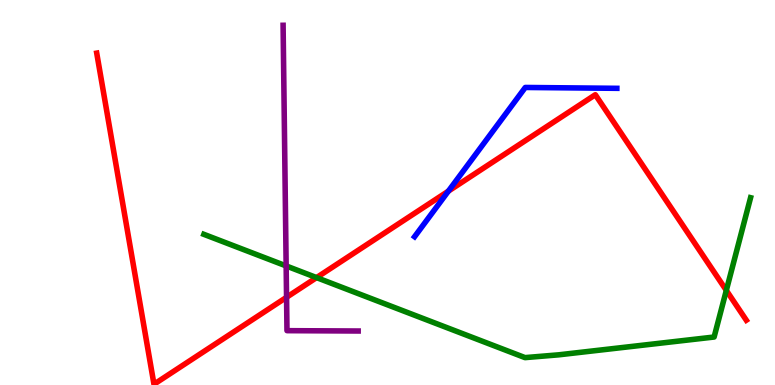[{'lines': ['blue', 'red'], 'intersections': [{'x': 5.79, 'y': 5.04}]}, {'lines': ['green', 'red'], 'intersections': [{'x': 4.08, 'y': 2.79}, {'x': 9.37, 'y': 2.46}]}, {'lines': ['purple', 'red'], 'intersections': [{'x': 3.7, 'y': 2.28}]}, {'lines': ['blue', 'green'], 'intersections': []}, {'lines': ['blue', 'purple'], 'intersections': []}, {'lines': ['green', 'purple'], 'intersections': [{'x': 3.69, 'y': 3.09}]}]